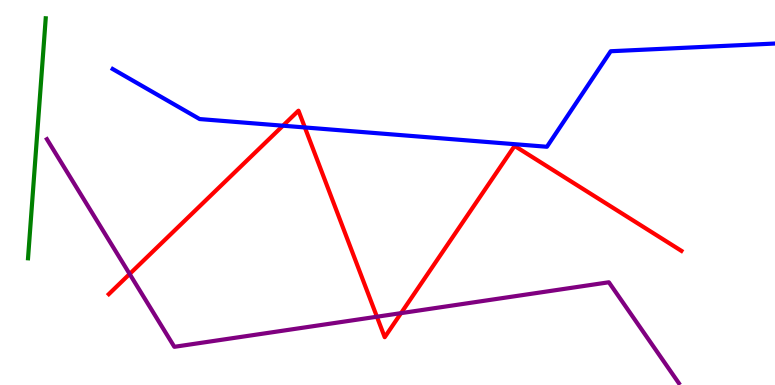[{'lines': ['blue', 'red'], 'intersections': [{'x': 3.65, 'y': 6.74}, {'x': 3.93, 'y': 6.69}]}, {'lines': ['green', 'red'], 'intersections': []}, {'lines': ['purple', 'red'], 'intersections': [{'x': 1.67, 'y': 2.88}, {'x': 4.86, 'y': 1.77}, {'x': 5.17, 'y': 1.87}]}, {'lines': ['blue', 'green'], 'intersections': []}, {'lines': ['blue', 'purple'], 'intersections': []}, {'lines': ['green', 'purple'], 'intersections': []}]